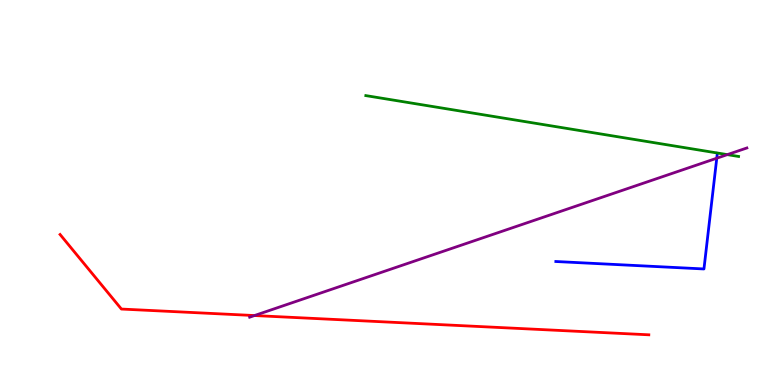[{'lines': ['blue', 'red'], 'intersections': []}, {'lines': ['green', 'red'], 'intersections': []}, {'lines': ['purple', 'red'], 'intersections': [{'x': 3.28, 'y': 1.8}]}, {'lines': ['blue', 'green'], 'intersections': []}, {'lines': ['blue', 'purple'], 'intersections': [{'x': 9.25, 'y': 5.89}]}, {'lines': ['green', 'purple'], 'intersections': [{'x': 9.38, 'y': 5.98}]}]